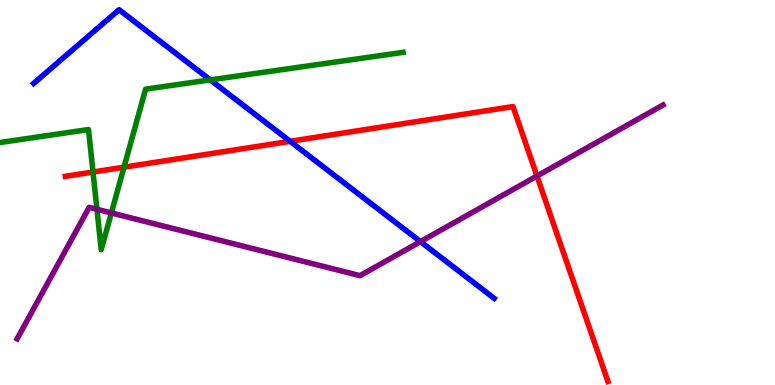[{'lines': ['blue', 'red'], 'intersections': [{'x': 3.74, 'y': 6.33}]}, {'lines': ['green', 'red'], 'intersections': [{'x': 1.2, 'y': 5.53}, {'x': 1.6, 'y': 5.66}]}, {'lines': ['purple', 'red'], 'intersections': [{'x': 6.93, 'y': 5.43}]}, {'lines': ['blue', 'green'], 'intersections': [{'x': 2.71, 'y': 7.92}]}, {'lines': ['blue', 'purple'], 'intersections': [{'x': 5.43, 'y': 3.72}]}, {'lines': ['green', 'purple'], 'intersections': [{'x': 1.25, 'y': 4.56}, {'x': 1.44, 'y': 4.47}]}]